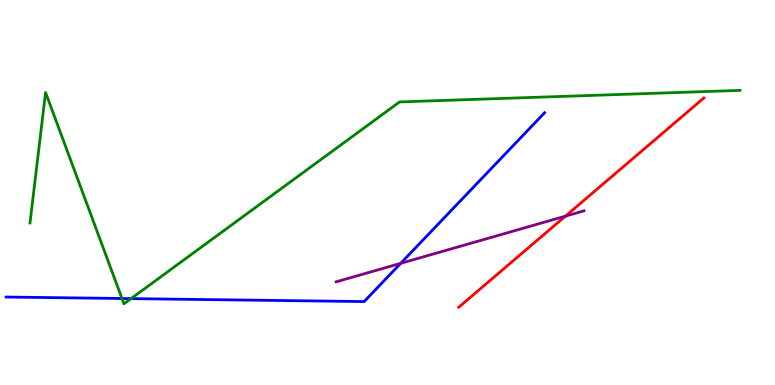[{'lines': ['blue', 'red'], 'intersections': []}, {'lines': ['green', 'red'], 'intersections': []}, {'lines': ['purple', 'red'], 'intersections': [{'x': 7.3, 'y': 4.39}]}, {'lines': ['blue', 'green'], 'intersections': [{'x': 1.57, 'y': 2.25}, {'x': 1.69, 'y': 2.24}]}, {'lines': ['blue', 'purple'], 'intersections': [{'x': 5.17, 'y': 3.16}]}, {'lines': ['green', 'purple'], 'intersections': []}]